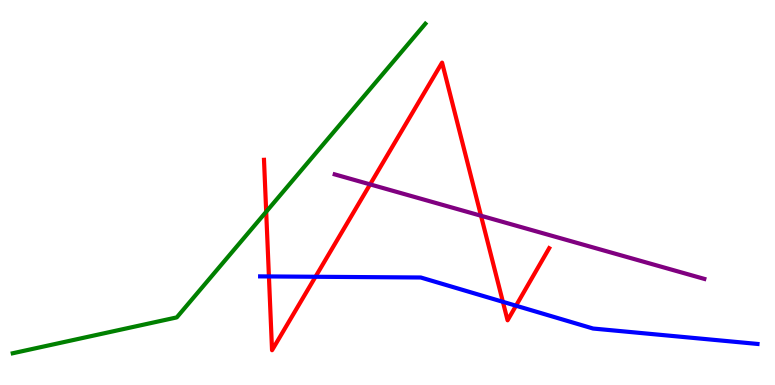[{'lines': ['blue', 'red'], 'intersections': [{'x': 3.47, 'y': 2.82}, {'x': 4.07, 'y': 2.81}, {'x': 6.49, 'y': 2.16}, {'x': 6.66, 'y': 2.06}]}, {'lines': ['green', 'red'], 'intersections': [{'x': 3.43, 'y': 4.5}]}, {'lines': ['purple', 'red'], 'intersections': [{'x': 4.78, 'y': 5.21}, {'x': 6.21, 'y': 4.4}]}, {'lines': ['blue', 'green'], 'intersections': []}, {'lines': ['blue', 'purple'], 'intersections': []}, {'lines': ['green', 'purple'], 'intersections': []}]